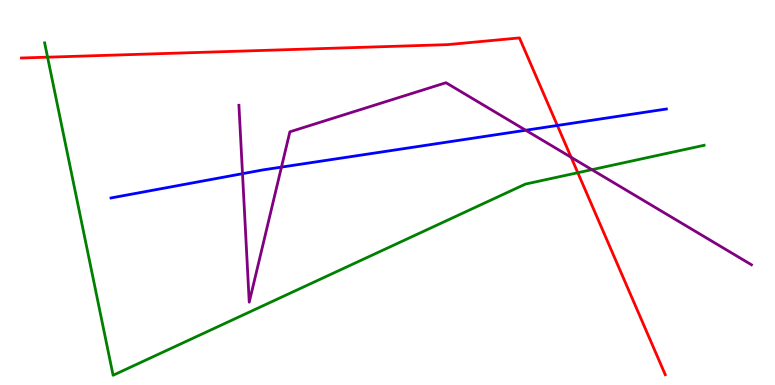[{'lines': ['blue', 'red'], 'intersections': [{'x': 7.19, 'y': 6.74}]}, {'lines': ['green', 'red'], 'intersections': [{'x': 0.614, 'y': 8.51}, {'x': 7.46, 'y': 5.51}]}, {'lines': ['purple', 'red'], 'intersections': [{'x': 7.37, 'y': 5.91}]}, {'lines': ['blue', 'green'], 'intersections': []}, {'lines': ['blue', 'purple'], 'intersections': [{'x': 3.13, 'y': 5.49}, {'x': 3.63, 'y': 5.66}, {'x': 6.78, 'y': 6.62}]}, {'lines': ['green', 'purple'], 'intersections': [{'x': 7.64, 'y': 5.59}]}]